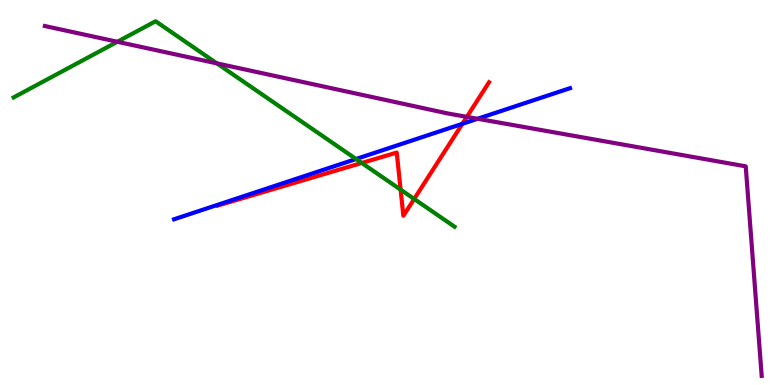[{'lines': ['blue', 'red'], 'intersections': [{'x': 5.97, 'y': 6.78}]}, {'lines': ['green', 'red'], 'intersections': [{'x': 4.67, 'y': 5.77}, {'x': 5.17, 'y': 5.07}, {'x': 5.34, 'y': 4.83}]}, {'lines': ['purple', 'red'], 'intersections': [{'x': 6.02, 'y': 6.96}]}, {'lines': ['blue', 'green'], 'intersections': [{'x': 4.59, 'y': 5.87}]}, {'lines': ['blue', 'purple'], 'intersections': [{'x': 6.16, 'y': 6.92}]}, {'lines': ['green', 'purple'], 'intersections': [{'x': 1.51, 'y': 8.92}, {'x': 2.8, 'y': 8.35}]}]